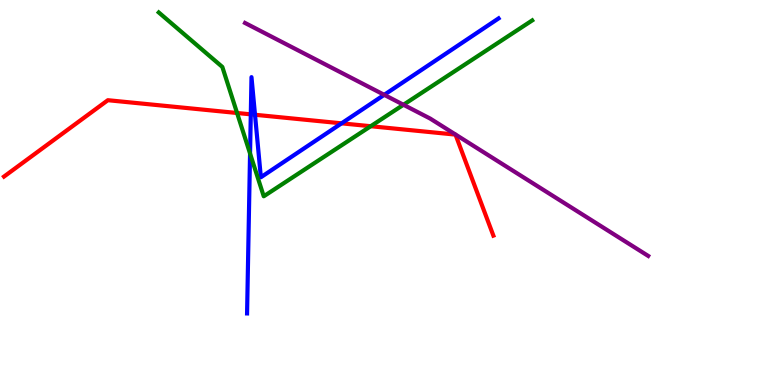[{'lines': ['blue', 'red'], 'intersections': [{'x': 3.24, 'y': 7.03}, {'x': 3.29, 'y': 7.02}, {'x': 4.41, 'y': 6.8}]}, {'lines': ['green', 'red'], 'intersections': [{'x': 3.06, 'y': 7.07}, {'x': 4.78, 'y': 6.72}]}, {'lines': ['purple', 'red'], 'intersections': []}, {'lines': ['blue', 'green'], 'intersections': [{'x': 3.23, 'y': 6.01}]}, {'lines': ['blue', 'purple'], 'intersections': [{'x': 4.96, 'y': 7.54}]}, {'lines': ['green', 'purple'], 'intersections': [{'x': 5.21, 'y': 7.28}]}]